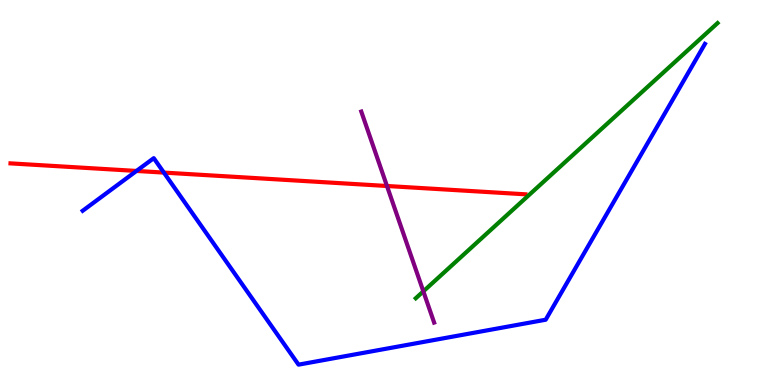[{'lines': ['blue', 'red'], 'intersections': [{'x': 1.76, 'y': 5.56}, {'x': 2.11, 'y': 5.52}]}, {'lines': ['green', 'red'], 'intersections': []}, {'lines': ['purple', 'red'], 'intersections': [{'x': 4.99, 'y': 5.17}]}, {'lines': ['blue', 'green'], 'intersections': []}, {'lines': ['blue', 'purple'], 'intersections': []}, {'lines': ['green', 'purple'], 'intersections': [{'x': 5.46, 'y': 2.43}]}]